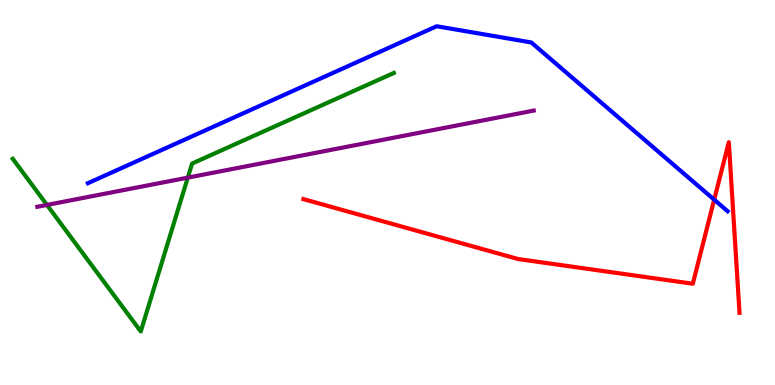[{'lines': ['blue', 'red'], 'intersections': [{'x': 9.22, 'y': 4.81}]}, {'lines': ['green', 'red'], 'intersections': []}, {'lines': ['purple', 'red'], 'intersections': []}, {'lines': ['blue', 'green'], 'intersections': []}, {'lines': ['blue', 'purple'], 'intersections': []}, {'lines': ['green', 'purple'], 'intersections': [{'x': 0.606, 'y': 4.68}, {'x': 2.42, 'y': 5.39}]}]